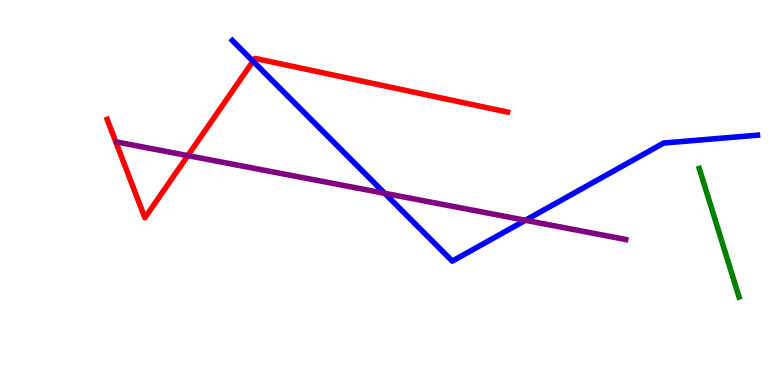[{'lines': ['blue', 'red'], 'intersections': [{'x': 3.26, 'y': 8.41}]}, {'lines': ['green', 'red'], 'intersections': []}, {'lines': ['purple', 'red'], 'intersections': [{'x': 2.42, 'y': 5.96}]}, {'lines': ['blue', 'green'], 'intersections': []}, {'lines': ['blue', 'purple'], 'intersections': [{'x': 4.96, 'y': 4.98}, {'x': 6.78, 'y': 4.28}]}, {'lines': ['green', 'purple'], 'intersections': []}]